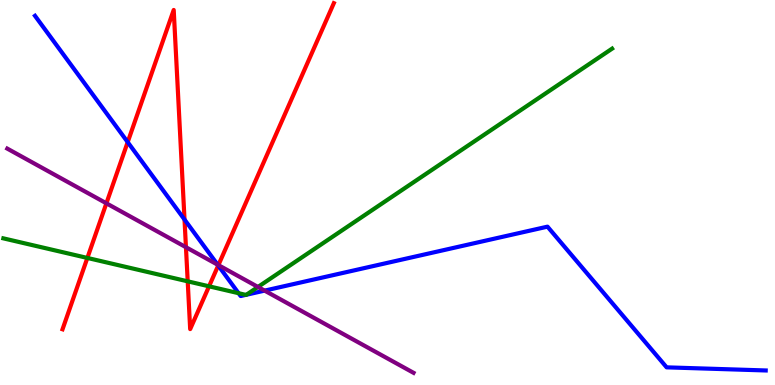[{'lines': ['blue', 'red'], 'intersections': [{'x': 1.65, 'y': 6.31}, {'x': 2.38, 'y': 4.3}, {'x': 2.82, 'y': 3.1}]}, {'lines': ['green', 'red'], 'intersections': [{'x': 1.13, 'y': 3.3}, {'x': 2.42, 'y': 2.69}, {'x': 2.7, 'y': 2.56}]}, {'lines': ['purple', 'red'], 'intersections': [{'x': 1.37, 'y': 4.72}, {'x': 2.4, 'y': 3.58}, {'x': 2.82, 'y': 3.11}]}, {'lines': ['blue', 'green'], 'intersections': [{'x': 3.08, 'y': 2.38}, {'x': 3.17, 'y': 2.34}, {'x': 3.18, 'y': 2.34}]}, {'lines': ['blue', 'purple'], 'intersections': [{'x': 2.81, 'y': 3.12}, {'x': 3.41, 'y': 2.45}]}, {'lines': ['green', 'purple'], 'intersections': [{'x': 3.33, 'y': 2.55}]}]